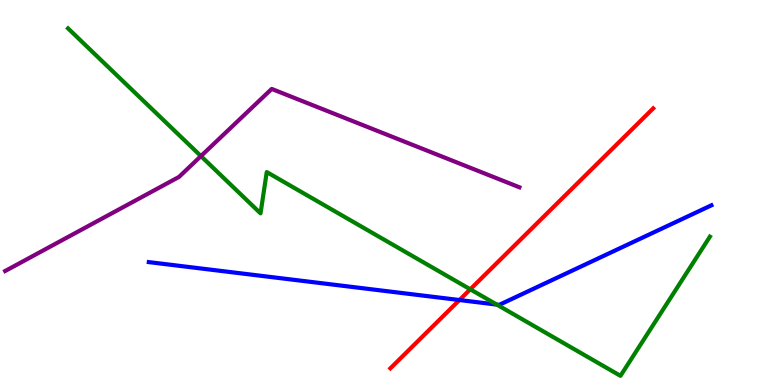[{'lines': ['blue', 'red'], 'intersections': [{'x': 5.93, 'y': 2.21}]}, {'lines': ['green', 'red'], 'intersections': [{'x': 6.07, 'y': 2.49}]}, {'lines': ['purple', 'red'], 'intersections': []}, {'lines': ['blue', 'green'], 'intersections': [{'x': 6.41, 'y': 2.09}]}, {'lines': ['blue', 'purple'], 'intersections': []}, {'lines': ['green', 'purple'], 'intersections': [{'x': 2.59, 'y': 5.95}]}]